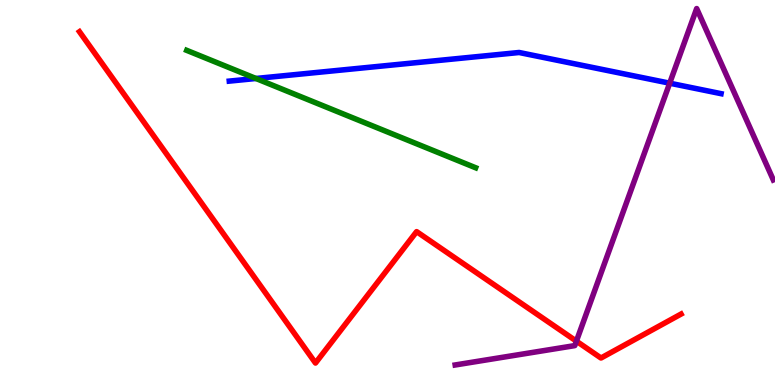[{'lines': ['blue', 'red'], 'intersections': []}, {'lines': ['green', 'red'], 'intersections': []}, {'lines': ['purple', 'red'], 'intersections': [{'x': 7.44, 'y': 1.14}]}, {'lines': ['blue', 'green'], 'intersections': [{'x': 3.3, 'y': 7.96}]}, {'lines': ['blue', 'purple'], 'intersections': [{'x': 8.64, 'y': 7.84}]}, {'lines': ['green', 'purple'], 'intersections': []}]